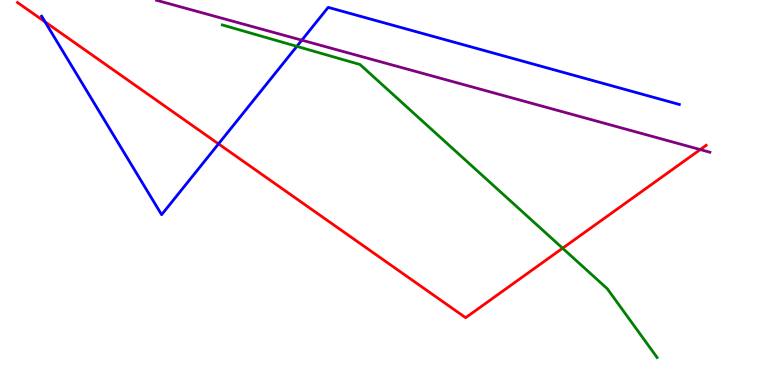[{'lines': ['blue', 'red'], 'intersections': [{'x': 0.581, 'y': 9.43}, {'x': 2.82, 'y': 6.26}]}, {'lines': ['green', 'red'], 'intersections': [{'x': 7.26, 'y': 3.55}]}, {'lines': ['purple', 'red'], 'intersections': [{'x': 9.04, 'y': 6.12}]}, {'lines': ['blue', 'green'], 'intersections': [{'x': 3.83, 'y': 8.8}]}, {'lines': ['blue', 'purple'], 'intersections': [{'x': 3.89, 'y': 8.96}]}, {'lines': ['green', 'purple'], 'intersections': []}]